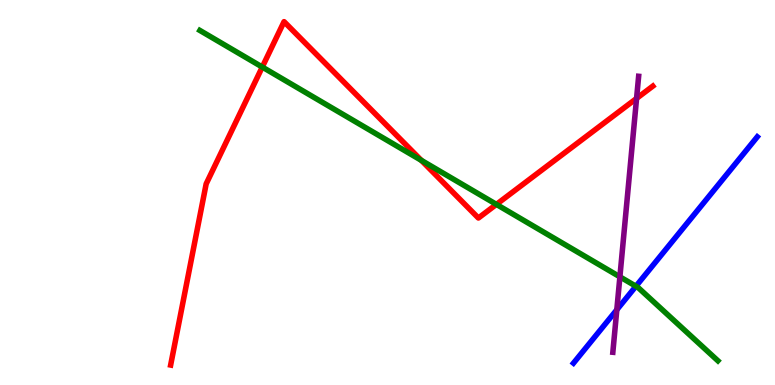[{'lines': ['blue', 'red'], 'intersections': []}, {'lines': ['green', 'red'], 'intersections': [{'x': 3.38, 'y': 8.26}, {'x': 5.44, 'y': 5.84}, {'x': 6.41, 'y': 4.69}]}, {'lines': ['purple', 'red'], 'intersections': [{'x': 8.21, 'y': 7.44}]}, {'lines': ['blue', 'green'], 'intersections': [{'x': 8.21, 'y': 2.57}]}, {'lines': ['blue', 'purple'], 'intersections': [{'x': 7.96, 'y': 1.95}]}, {'lines': ['green', 'purple'], 'intersections': [{'x': 8.0, 'y': 2.81}]}]